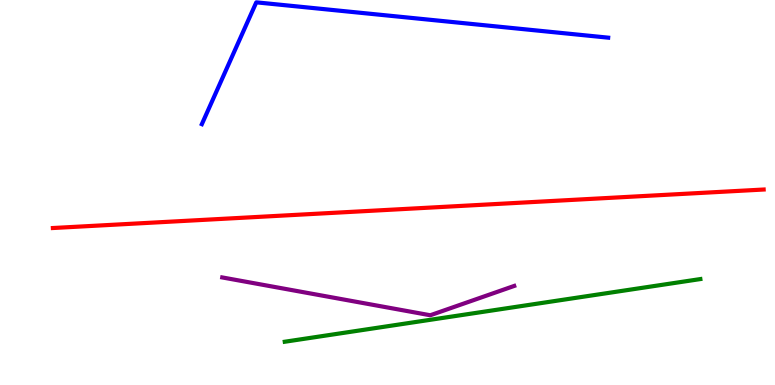[{'lines': ['blue', 'red'], 'intersections': []}, {'lines': ['green', 'red'], 'intersections': []}, {'lines': ['purple', 'red'], 'intersections': []}, {'lines': ['blue', 'green'], 'intersections': []}, {'lines': ['blue', 'purple'], 'intersections': []}, {'lines': ['green', 'purple'], 'intersections': []}]